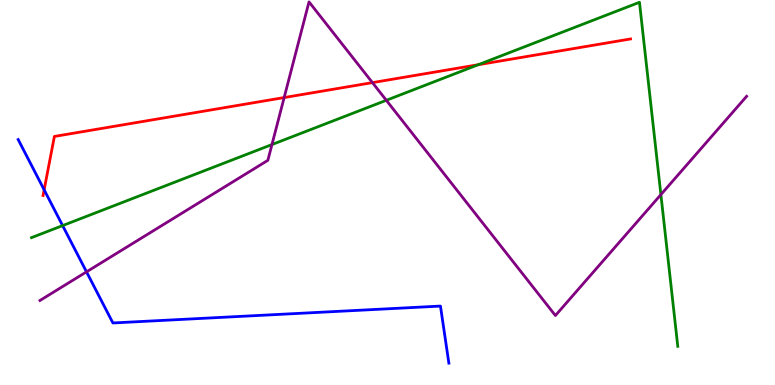[{'lines': ['blue', 'red'], 'intersections': [{'x': 0.57, 'y': 5.07}]}, {'lines': ['green', 'red'], 'intersections': [{'x': 6.17, 'y': 8.32}]}, {'lines': ['purple', 'red'], 'intersections': [{'x': 3.67, 'y': 7.47}, {'x': 4.81, 'y': 7.85}]}, {'lines': ['blue', 'green'], 'intersections': [{'x': 0.808, 'y': 4.14}]}, {'lines': ['blue', 'purple'], 'intersections': [{'x': 1.12, 'y': 2.94}]}, {'lines': ['green', 'purple'], 'intersections': [{'x': 3.51, 'y': 6.25}, {'x': 4.98, 'y': 7.39}, {'x': 8.53, 'y': 4.95}]}]